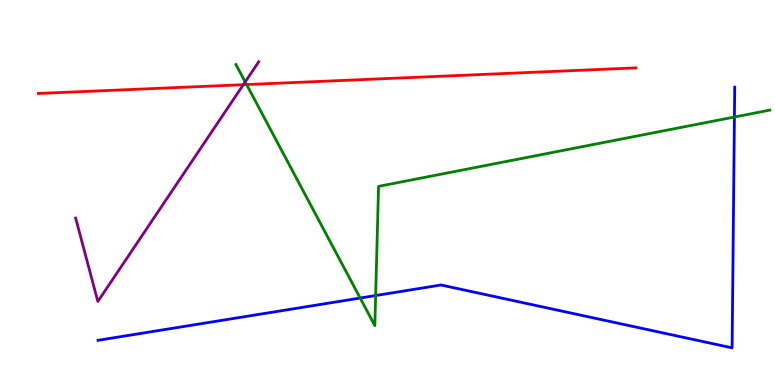[{'lines': ['blue', 'red'], 'intersections': []}, {'lines': ['green', 'red'], 'intersections': [{'x': 3.18, 'y': 7.8}]}, {'lines': ['purple', 'red'], 'intersections': [{'x': 3.14, 'y': 7.8}]}, {'lines': ['blue', 'green'], 'intersections': [{'x': 4.65, 'y': 2.26}, {'x': 4.85, 'y': 2.32}, {'x': 9.48, 'y': 6.96}]}, {'lines': ['blue', 'purple'], 'intersections': []}, {'lines': ['green', 'purple'], 'intersections': [{'x': 3.16, 'y': 7.87}]}]